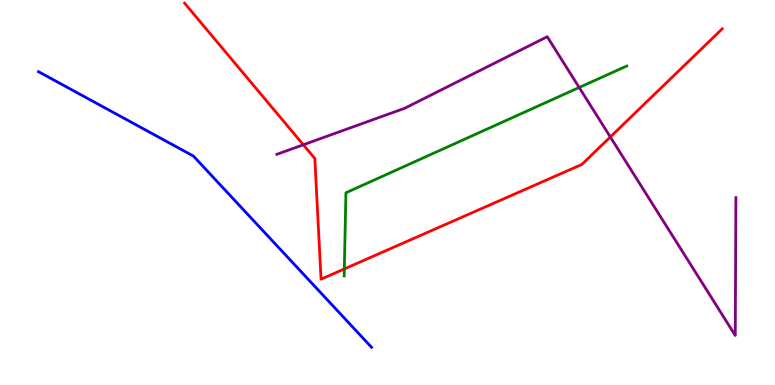[{'lines': ['blue', 'red'], 'intersections': []}, {'lines': ['green', 'red'], 'intersections': [{'x': 4.44, 'y': 3.01}]}, {'lines': ['purple', 'red'], 'intersections': [{'x': 3.91, 'y': 6.24}, {'x': 7.88, 'y': 6.44}]}, {'lines': ['blue', 'green'], 'intersections': []}, {'lines': ['blue', 'purple'], 'intersections': []}, {'lines': ['green', 'purple'], 'intersections': [{'x': 7.47, 'y': 7.73}]}]